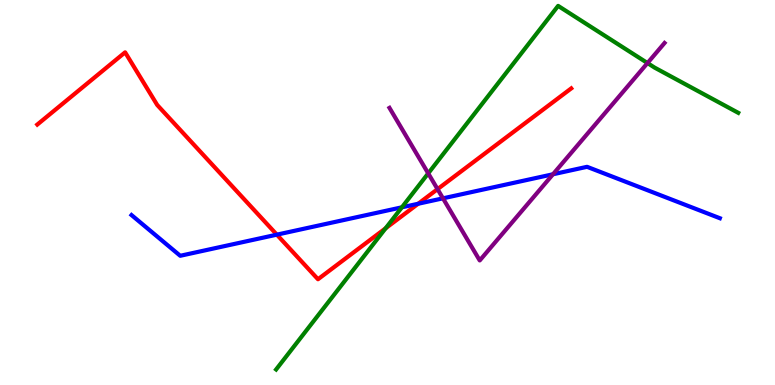[{'lines': ['blue', 'red'], 'intersections': [{'x': 3.57, 'y': 3.9}, {'x': 5.4, 'y': 4.71}]}, {'lines': ['green', 'red'], 'intersections': [{'x': 4.98, 'y': 4.07}]}, {'lines': ['purple', 'red'], 'intersections': [{'x': 5.65, 'y': 5.09}]}, {'lines': ['blue', 'green'], 'intersections': [{'x': 5.19, 'y': 4.62}]}, {'lines': ['blue', 'purple'], 'intersections': [{'x': 5.72, 'y': 4.85}, {'x': 7.14, 'y': 5.47}]}, {'lines': ['green', 'purple'], 'intersections': [{'x': 5.53, 'y': 5.5}, {'x': 8.35, 'y': 8.36}]}]